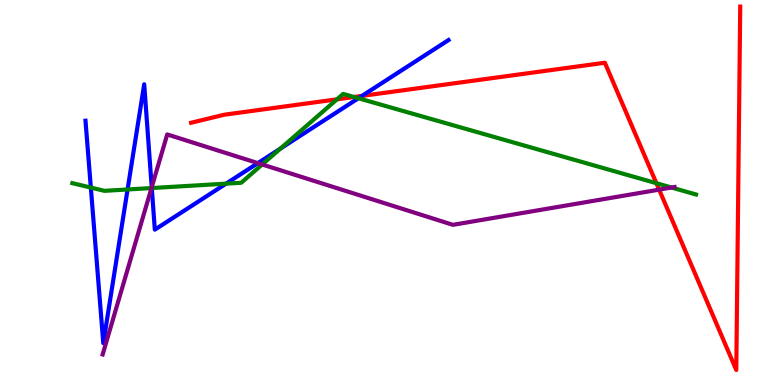[{'lines': ['blue', 'red'], 'intersections': [{'x': 4.67, 'y': 7.51}]}, {'lines': ['green', 'red'], 'intersections': [{'x': 4.35, 'y': 7.42}, {'x': 4.57, 'y': 7.48}, {'x': 8.47, 'y': 5.24}]}, {'lines': ['purple', 'red'], 'intersections': [{'x': 8.51, 'y': 5.07}]}, {'lines': ['blue', 'green'], 'intersections': [{'x': 1.17, 'y': 5.13}, {'x': 1.65, 'y': 5.08}, {'x': 1.96, 'y': 5.12}, {'x': 2.92, 'y': 5.23}, {'x': 3.62, 'y': 6.14}, {'x': 4.62, 'y': 7.45}]}, {'lines': ['blue', 'purple'], 'intersections': [{'x': 1.96, 'y': 5.14}, {'x': 3.33, 'y': 5.76}]}, {'lines': ['green', 'purple'], 'intersections': [{'x': 1.95, 'y': 5.12}, {'x': 3.38, 'y': 5.73}, {'x': 8.67, 'y': 5.13}]}]